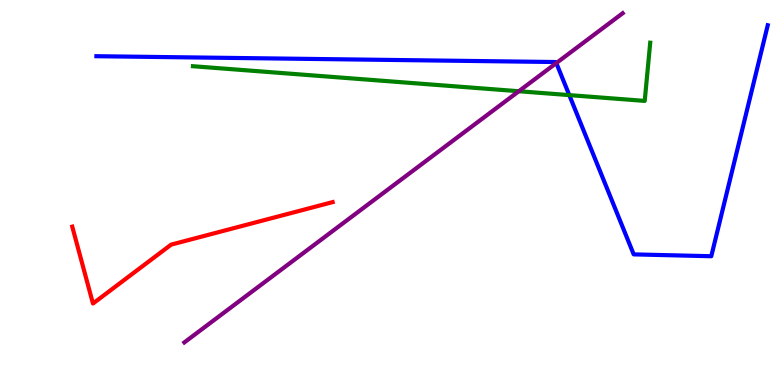[{'lines': ['blue', 'red'], 'intersections': []}, {'lines': ['green', 'red'], 'intersections': []}, {'lines': ['purple', 'red'], 'intersections': []}, {'lines': ['blue', 'green'], 'intersections': [{'x': 7.35, 'y': 7.53}]}, {'lines': ['blue', 'purple'], 'intersections': [{'x': 7.18, 'y': 8.36}]}, {'lines': ['green', 'purple'], 'intersections': [{'x': 6.69, 'y': 7.63}]}]